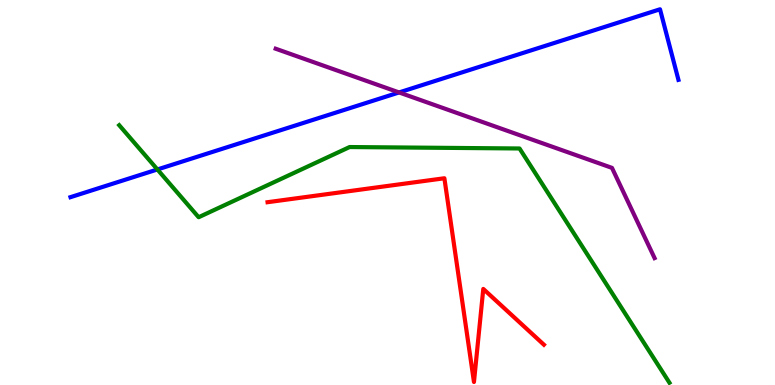[{'lines': ['blue', 'red'], 'intersections': []}, {'lines': ['green', 'red'], 'intersections': []}, {'lines': ['purple', 'red'], 'intersections': []}, {'lines': ['blue', 'green'], 'intersections': [{'x': 2.03, 'y': 5.6}]}, {'lines': ['blue', 'purple'], 'intersections': [{'x': 5.15, 'y': 7.6}]}, {'lines': ['green', 'purple'], 'intersections': []}]